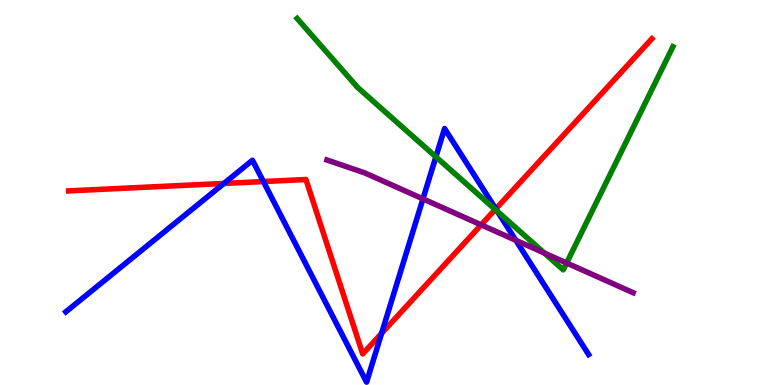[{'lines': ['blue', 'red'], 'intersections': [{'x': 2.89, 'y': 5.24}, {'x': 3.4, 'y': 5.28}, {'x': 4.92, 'y': 1.34}, {'x': 6.4, 'y': 4.57}]}, {'lines': ['green', 'red'], 'intersections': [{'x': 6.39, 'y': 4.56}]}, {'lines': ['purple', 'red'], 'intersections': [{'x': 6.21, 'y': 4.16}]}, {'lines': ['blue', 'green'], 'intersections': [{'x': 5.62, 'y': 5.93}, {'x': 6.42, 'y': 4.51}]}, {'lines': ['blue', 'purple'], 'intersections': [{'x': 5.46, 'y': 4.83}, {'x': 6.66, 'y': 3.76}]}, {'lines': ['green', 'purple'], 'intersections': [{'x': 7.02, 'y': 3.43}, {'x': 7.31, 'y': 3.17}]}]